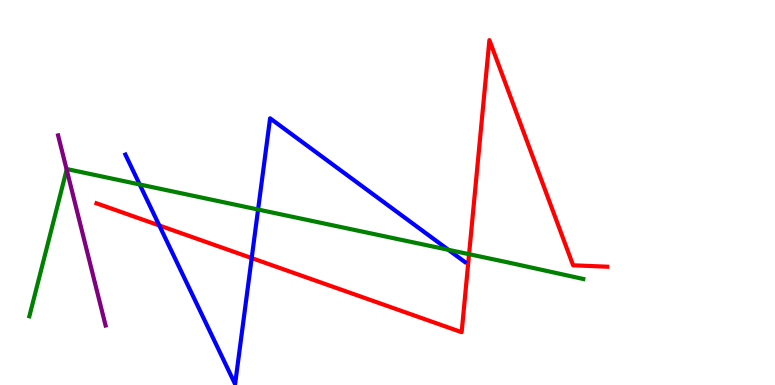[{'lines': ['blue', 'red'], 'intersections': [{'x': 2.06, 'y': 4.14}, {'x': 3.25, 'y': 3.3}]}, {'lines': ['green', 'red'], 'intersections': [{'x': 6.05, 'y': 3.4}]}, {'lines': ['purple', 'red'], 'intersections': []}, {'lines': ['blue', 'green'], 'intersections': [{'x': 1.8, 'y': 5.21}, {'x': 3.33, 'y': 4.56}, {'x': 5.79, 'y': 3.51}]}, {'lines': ['blue', 'purple'], 'intersections': []}, {'lines': ['green', 'purple'], 'intersections': [{'x': 0.86, 'y': 5.59}]}]